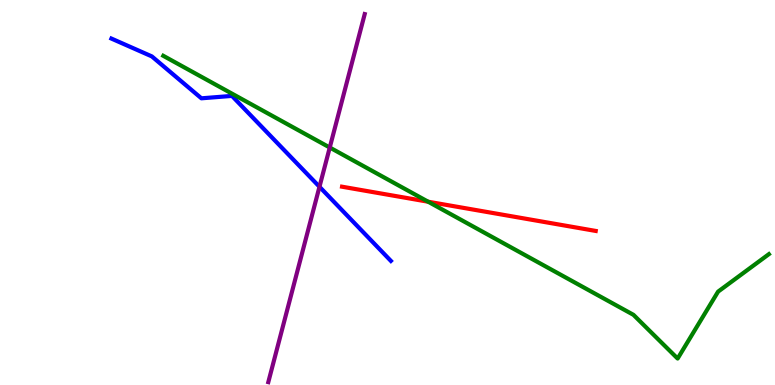[{'lines': ['blue', 'red'], 'intersections': []}, {'lines': ['green', 'red'], 'intersections': [{'x': 5.52, 'y': 4.76}]}, {'lines': ['purple', 'red'], 'intersections': []}, {'lines': ['blue', 'green'], 'intersections': []}, {'lines': ['blue', 'purple'], 'intersections': [{'x': 4.12, 'y': 5.15}]}, {'lines': ['green', 'purple'], 'intersections': [{'x': 4.25, 'y': 6.17}]}]